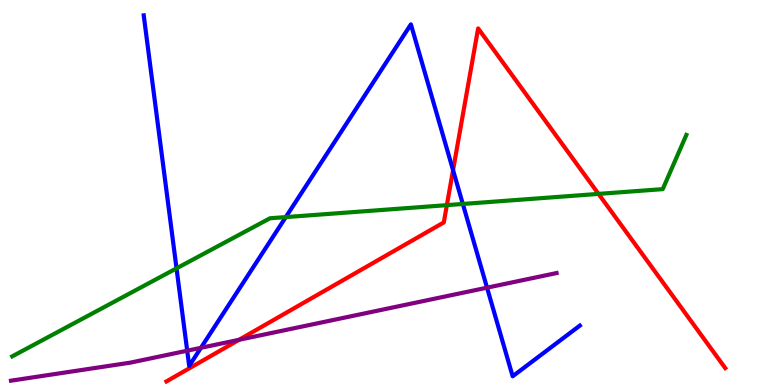[{'lines': ['blue', 'red'], 'intersections': [{'x': 5.85, 'y': 5.58}]}, {'lines': ['green', 'red'], 'intersections': [{'x': 5.77, 'y': 4.67}, {'x': 7.72, 'y': 4.96}]}, {'lines': ['purple', 'red'], 'intersections': [{'x': 3.08, 'y': 1.17}]}, {'lines': ['blue', 'green'], 'intersections': [{'x': 2.28, 'y': 3.03}, {'x': 3.69, 'y': 4.36}, {'x': 5.97, 'y': 4.7}]}, {'lines': ['blue', 'purple'], 'intersections': [{'x': 2.42, 'y': 0.891}, {'x': 2.59, 'y': 0.966}, {'x': 6.28, 'y': 2.53}]}, {'lines': ['green', 'purple'], 'intersections': []}]